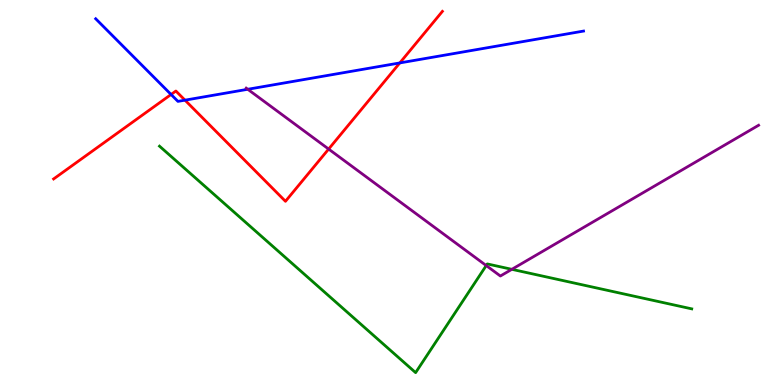[{'lines': ['blue', 'red'], 'intersections': [{'x': 2.21, 'y': 7.55}, {'x': 2.39, 'y': 7.4}, {'x': 5.16, 'y': 8.37}]}, {'lines': ['green', 'red'], 'intersections': []}, {'lines': ['purple', 'red'], 'intersections': [{'x': 4.24, 'y': 6.13}]}, {'lines': ['blue', 'green'], 'intersections': []}, {'lines': ['blue', 'purple'], 'intersections': [{'x': 3.2, 'y': 7.68}]}, {'lines': ['green', 'purple'], 'intersections': [{'x': 6.27, 'y': 3.1}, {'x': 6.6, 'y': 3.0}]}]